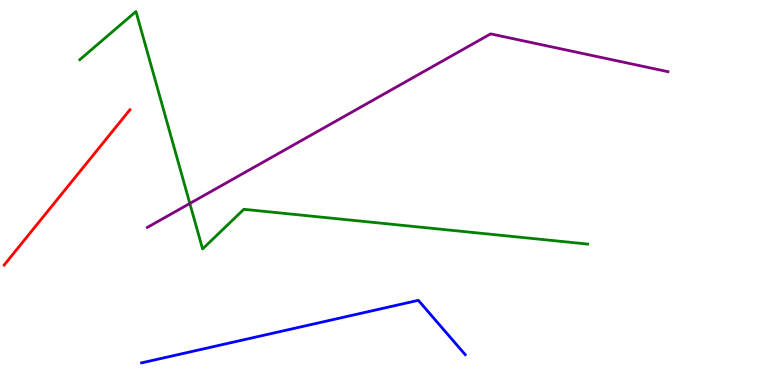[{'lines': ['blue', 'red'], 'intersections': []}, {'lines': ['green', 'red'], 'intersections': []}, {'lines': ['purple', 'red'], 'intersections': []}, {'lines': ['blue', 'green'], 'intersections': []}, {'lines': ['blue', 'purple'], 'intersections': []}, {'lines': ['green', 'purple'], 'intersections': [{'x': 2.45, 'y': 4.72}]}]